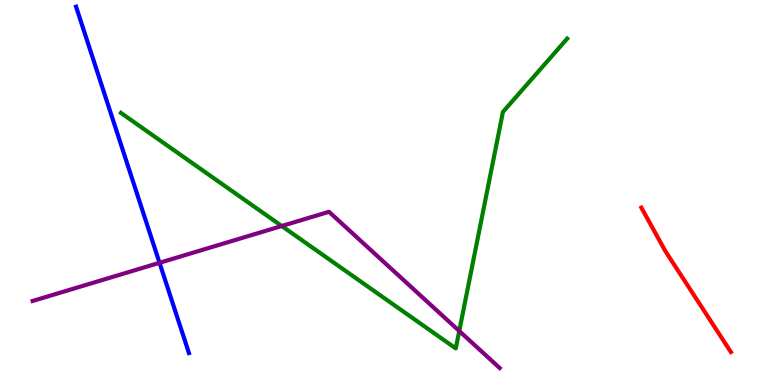[{'lines': ['blue', 'red'], 'intersections': []}, {'lines': ['green', 'red'], 'intersections': []}, {'lines': ['purple', 'red'], 'intersections': []}, {'lines': ['blue', 'green'], 'intersections': []}, {'lines': ['blue', 'purple'], 'intersections': [{'x': 2.06, 'y': 3.17}]}, {'lines': ['green', 'purple'], 'intersections': [{'x': 3.64, 'y': 4.13}, {'x': 5.93, 'y': 1.4}]}]